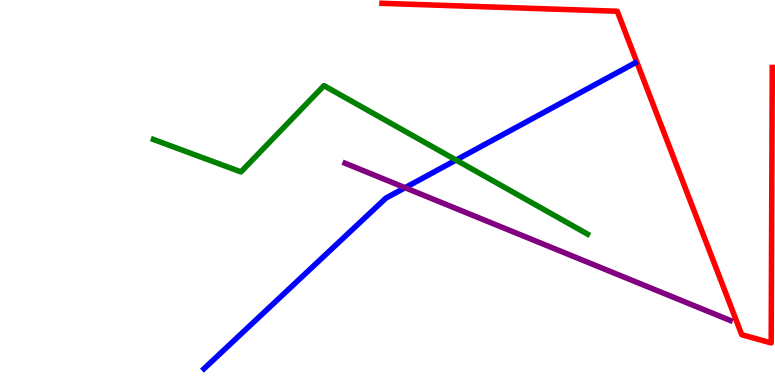[{'lines': ['blue', 'red'], 'intersections': []}, {'lines': ['green', 'red'], 'intersections': []}, {'lines': ['purple', 'red'], 'intersections': []}, {'lines': ['blue', 'green'], 'intersections': [{'x': 5.88, 'y': 5.84}]}, {'lines': ['blue', 'purple'], 'intersections': [{'x': 5.23, 'y': 5.12}]}, {'lines': ['green', 'purple'], 'intersections': []}]